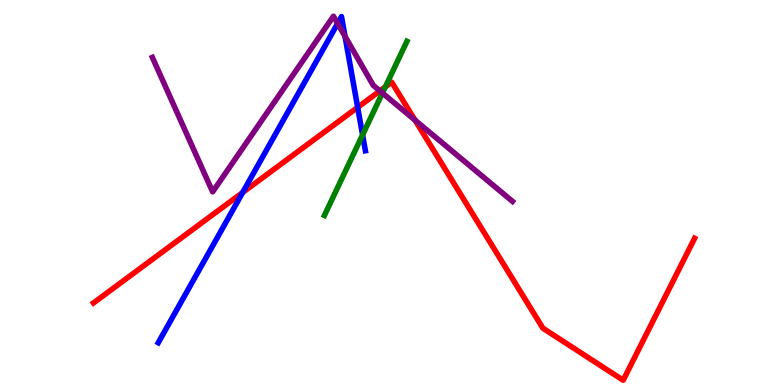[{'lines': ['blue', 'red'], 'intersections': [{'x': 3.13, 'y': 5.0}, {'x': 4.62, 'y': 7.21}]}, {'lines': ['green', 'red'], 'intersections': [{'x': 4.97, 'y': 7.74}]}, {'lines': ['purple', 'red'], 'intersections': [{'x': 4.9, 'y': 7.64}, {'x': 5.36, 'y': 6.88}]}, {'lines': ['blue', 'green'], 'intersections': [{'x': 4.68, 'y': 6.5}]}, {'lines': ['blue', 'purple'], 'intersections': [{'x': 4.36, 'y': 9.39}, {'x': 4.45, 'y': 9.06}]}, {'lines': ['green', 'purple'], 'intersections': [{'x': 4.93, 'y': 7.58}]}]